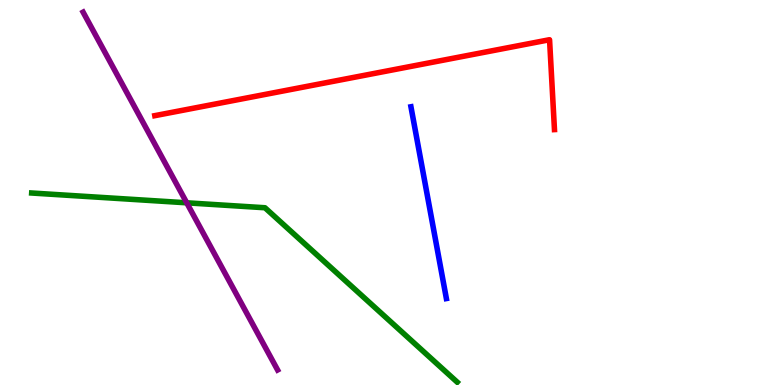[{'lines': ['blue', 'red'], 'intersections': []}, {'lines': ['green', 'red'], 'intersections': []}, {'lines': ['purple', 'red'], 'intersections': []}, {'lines': ['blue', 'green'], 'intersections': []}, {'lines': ['blue', 'purple'], 'intersections': []}, {'lines': ['green', 'purple'], 'intersections': [{'x': 2.41, 'y': 4.73}]}]